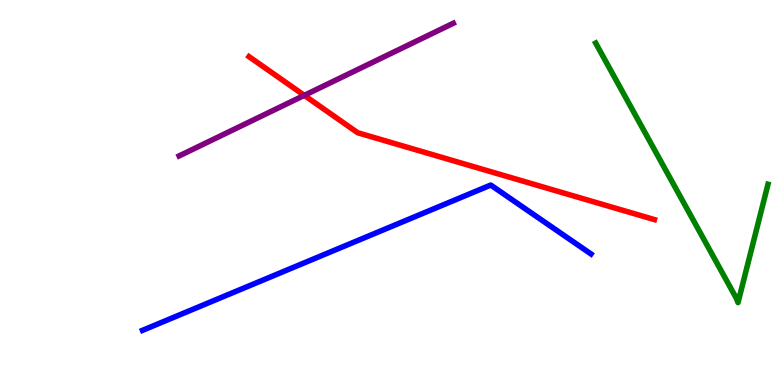[{'lines': ['blue', 'red'], 'intersections': []}, {'lines': ['green', 'red'], 'intersections': []}, {'lines': ['purple', 'red'], 'intersections': [{'x': 3.93, 'y': 7.52}]}, {'lines': ['blue', 'green'], 'intersections': []}, {'lines': ['blue', 'purple'], 'intersections': []}, {'lines': ['green', 'purple'], 'intersections': []}]